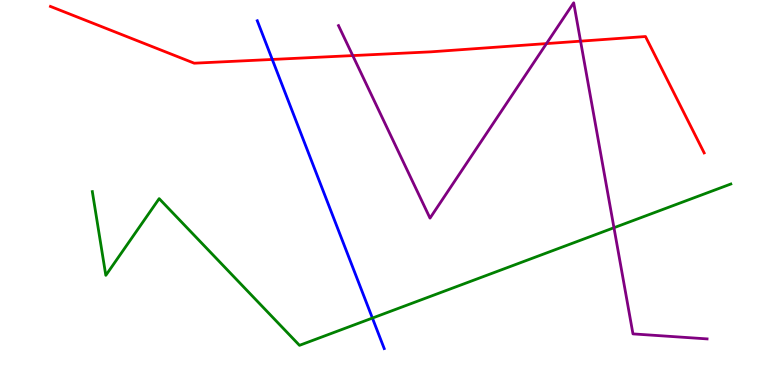[{'lines': ['blue', 'red'], 'intersections': [{'x': 3.51, 'y': 8.46}]}, {'lines': ['green', 'red'], 'intersections': []}, {'lines': ['purple', 'red'], 'intersections': [{'x': 4.55, 'y': 8.56}, {'x': 7.05, 'y': 8.87}, {'x': 7.49, 'y': 8.93}]}, {'lines': ['blue', 'green'], 'intersections': [{'x': 4.81, 'y': 1.74}]}, {'lines': ['blue', 'purple'], 'intersections': []}, {'lines': ['green', 'purple'], 'intersections': [{'x': 7.92, 'y': 4.09}]}]